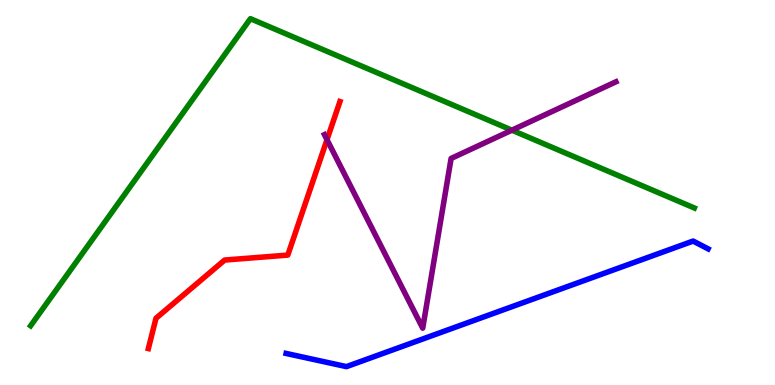[{'lines': ['blue', 'red'], 'intersections': []}, {'lines': ['green', 'red'], 'intersections': []}, {'lines': ['purple', 'red'], 'intersections': [{'x': 4.22, 'y': 6.37}]}, {'lines': ['blue', 'green'], 'intersections': []}, {'lines': ['blue', 'purple'], 'intersections': []}, {'lines': ['green', 'purple'], 'intersections': [{'x': 6.61, 'y': 6.62}]}]